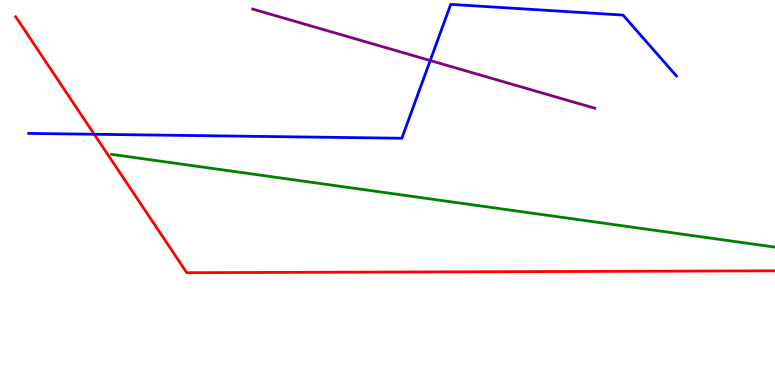[{'lines': ['blue', 'red'], 'intersections': [{'x': 1.22, 'y': 6.51}]}, {'lines': ['green', 'red'], 'intersections': []}, {'lines': ['purple', 'red'], 'intersections': []}, {'lines': ['blue', 'green'], 'intersections': []}, {'lines': ['blue', 'purple'], 'intersections': [{'x': 5.55, 'y': 8.43}]}, {'lines': ['green', 'purple'], 'intersections': []}]